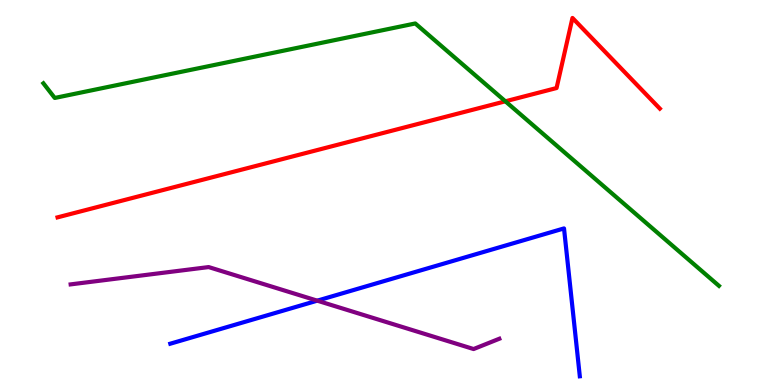[{'lines': ['blue', 'red'], 'intersections': []}, {'lines': ['green', 'red'], 'intersections': [{'x': 6.52, 'y': 7.37}]}, {'lines': ['purple', 'red'], 'intersections': []}, {'lines': ['blue', 'green'], 'intersections': []}, {'lines': ['blue', 'purple'], 'intersections': [{'x': 4.09, 'y': 2.19}]}, {'lines': ['green', 'purple'], 'intersections': []}]